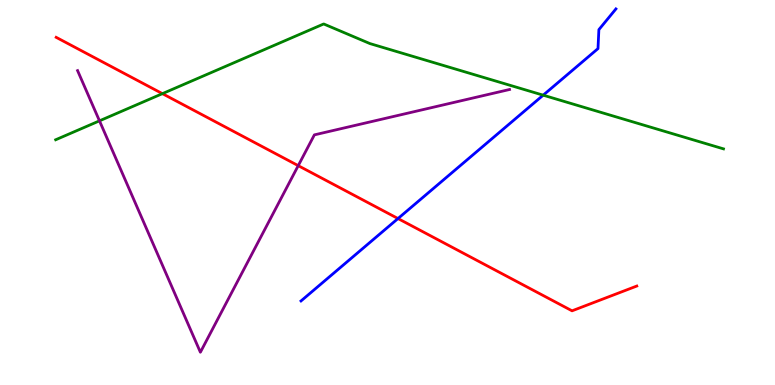[{'lines': ['blue', 'red'], 'intersections': [{'x': 5.14, 'y': 4.32}]}, {'lines': ['green', 'red'], 'intersections': [{'x': 2.1, 'y': 7.57}]}, {'lines': ['purple', 'red'], 'intersections': [{'x': 3.85, 'y': 5.7}]}, {'lines': ['blue', 'green'], 'intersections': [{'x': 7.01, 'y': 7.53}]}, {'lines': ['blue', 'purple'], 'intersections': []}, {'lines': ['green', 'purple'], 'intersections': [{'x': 1.28, 'y': 6.86}]}]